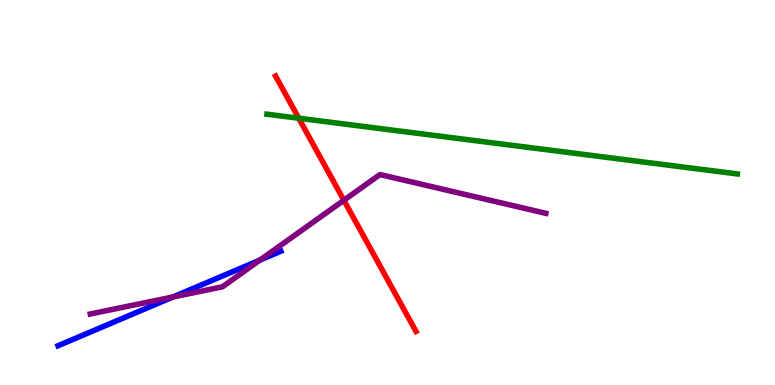[{'lines': ['blue', 'red'], 'intersections': []}, {'lines': ['green', 'red'], 'intersections': [{'x': 3.86, 'y': 6.93}]}, {'lines': ['purple', 'red'], 'intersections': [{'x': 4.44, 'y': 4.8}]}, {'lines': ['blue', 'green'], 'intersections': []}, {'lines': ['blue', 'purple'], 'intersections': [{'x': 2.23, 'y': 2.29}, {'x': 3.35, 'y': 3.24}]}, {'lines': ['green', 'purple'], 'intersections': []}]